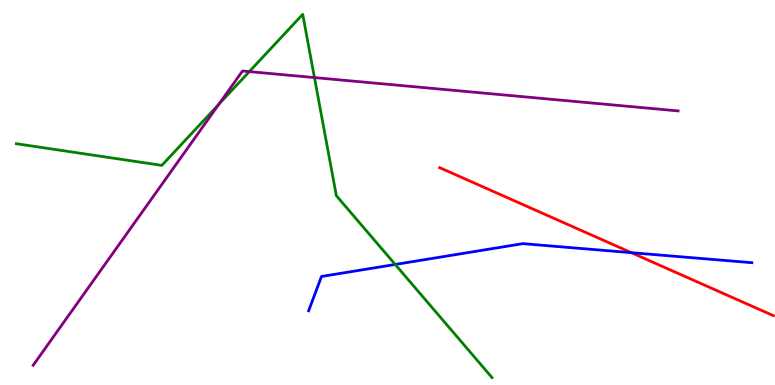[{'lines': ['blue', 'red'], 'intersections': [{'x': 8.15, 'y': 3.44}]}, {'lines': ['green', 'red'], 'intersections': []}, {'lines': ['purple', 'red'], 'intersections': []}, {'lines': ['blue', 'green'], 'intersections': [{'x': 5.1, 'y': 3.13}]}, {'lines': ['blue', 'purple'], 'intersections': []}, {'lines': ['green', 'purple'], 'intersections': [{'x': 2.82, 'y': 7.29}, {'x': 3.22, 'y': 8.14}, {'x': 4.06, 'y': 7.98}]}]